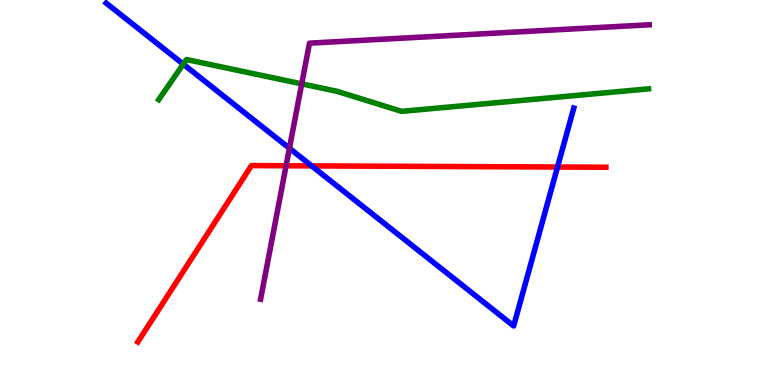[{'lines': ['blue', 'red'], 'intersections': [{'x': 4.02, 'y': 5.69}, {'x': 7.19, 'y': 5.66}]}, {'lines': ['green', 'red'], 'intersections': []}, {'lines': ['purple', 'red'], 'intersections': [{'x': 3.69, 'y': 5.69}]}, {'lines': ['blue', 'green'], 'intersections': [{'x': 2.36, 'y': 8.33}]}, {'lines': ['blue', 'purple'], 'intersections': [{'x': 3.73, 'y': 6.15}]}, {'lines': ['green', 'purple'], 'intersections': [{'x': 3.89, 'y': 7.82}]}]